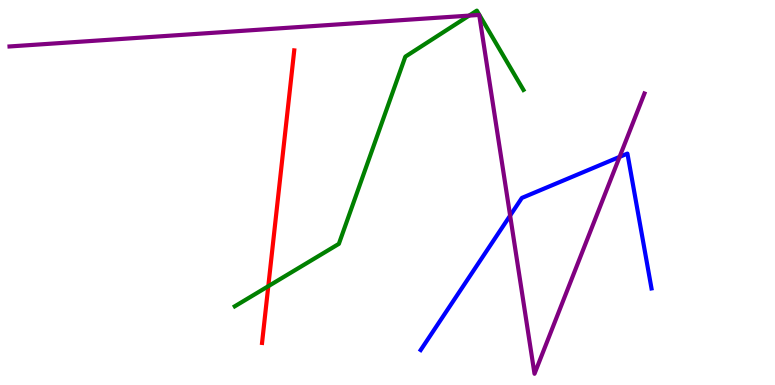[{'lines': ['blue', 'red'], 'intersections': []}, {'lines': ['green', 'red'], 'intersections': [{'x': 3.46, 'y': 2.57}]}, {'lines': ['purple', 'red'], 'intersections': []}, {'lines': ['blue', 'green'], 'intersections': []}, {'lines': ['blue', 'purple'], 'intersections': [{'x': 6.58, 'y': 4.4}, {'x': 7.99, 'y': 5.92}]}, {'lines': ['green', 'purple'], 'intersections': [{'x': 6.05, 'y': 9.59}]}]